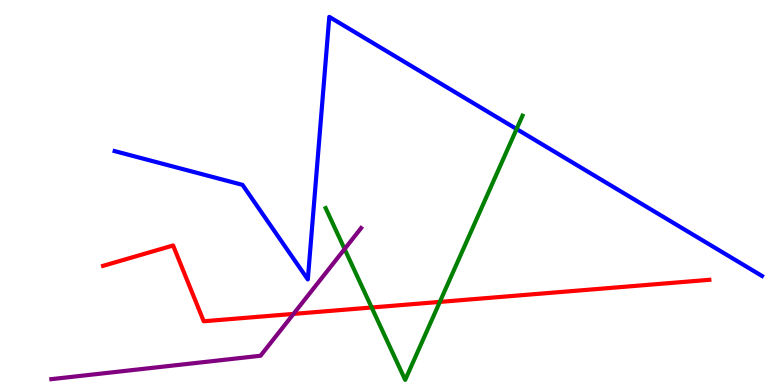[{'lines': ['blue', 'red'], 'intersections': []}, {'lines': ['green', 'red'], 'intersections': [{'x': 4.8, 'y': 2.01}, {'x': 5.68, 'y': 2.16}]}, {'lines': ['purple', 'red'], 'intersections': [{'x': 3.79, 'y': 1.85}]}, {'lines': ['blue', 'green'], 'intersections': [{'x': 6.67, 'y': 6.65}]}, {'lines': ['blue', 'purple'], 'intersections': []}, {'lines': ['green', 'purple'], 'intersections': [{'x': 4.45, 'y': 3.53}]}]